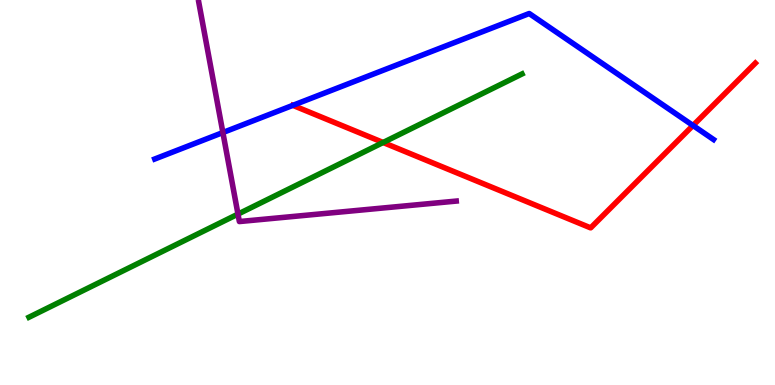[{'lines': ['blue', 'red'], 'intersections': [{'x': 8.94, 'y': 6.74}]}, {'lines': ['green', 'red'], 'intersections': [{'x': 4.94, 'y': 6.3}]}, {'lines': ['purple', 'red'], 'intersections': []}, {'lines': ['blue', 'green'], 'intersections': []}, {'lines': ['blue', 'purple'], 'intersections': [{'x': 2.88, 'y': 6.56}]}, {'lines': ['green', 'purple'], 'intersections': [{'x': 3.07, 'y': 4.44}]}]